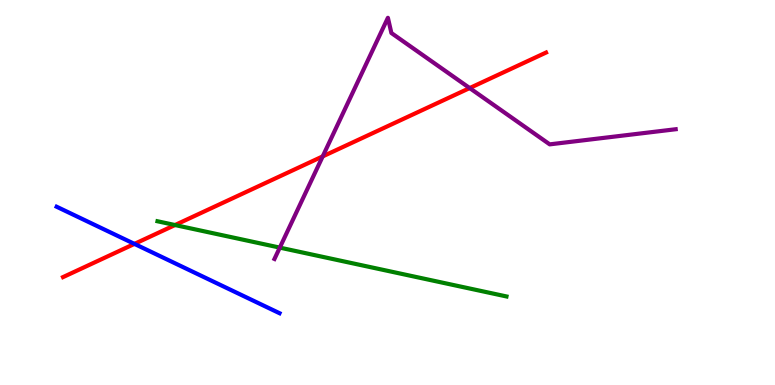[{'lines': ['blue', 'red'], 'intersections': [{'x': 1.73, 'y': 3.66}]}, {'lines': ['green', 'red'], 'intersections': [{'x': 2.26, 'y': 4.15}]}, {'lines': ['purple', 'red'], 'intersections': [{'x': 4.16, 'y': 5.94}, {'x': 6.06, 'y': 7.71}]}, {'lines': ['blue', 'green'], 'intersections': []}, {'lines': ['blue', 'purple'], 'intersections': []}, {'lines': ['green', 'purple'], 'intersections': [{'x': 3.61, 'y': 3.57}]}]